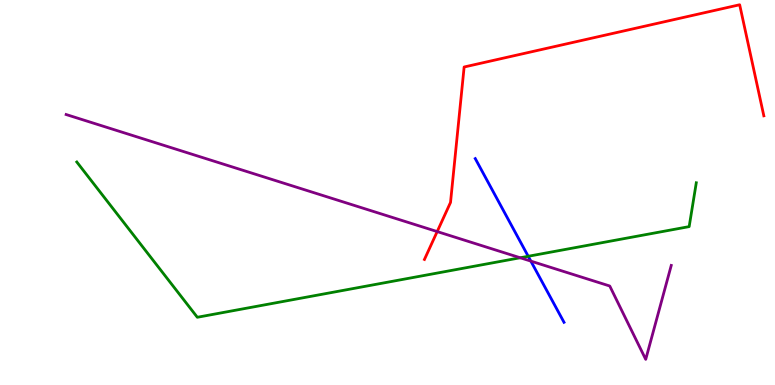[{'lines': ['blue', 'red'], 'intersections': []}, {'lines': ['green', 'red'], 'intersections': []}, {'lines': ['purple', 'red'], 'intersections': [{'x': 5.64, 'y': 3.99}]}, {'lines': ['blue', 'green'], 'intersections': [{'x': 6.82, 'y': 3.34}]}, {'lines': ['blue', 'purple'], 'intersections': [{'x': 6.85, 'y': 3.22}]}, {'lines': ['green', 'purple'], 'intersections': [{'x': 6.71, 'y': 3.3}]}]